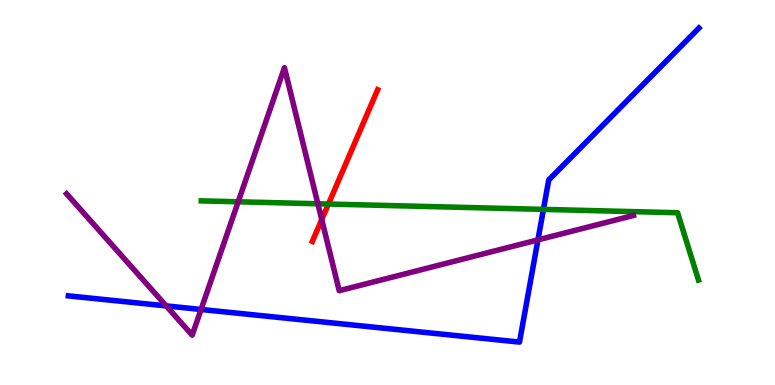[{'lines': ['blue', 'red'], 'intersections': []}, {'lines': ['green', 'red'], 'intersections': [{'x': 4.24, 'y': 4.7}]}, {'lines': ['purple', 'red'], 'intersections': [{'x': 4.15, 'y': 4.3}]}, {'lines': ['blue', 'green'], 'intersections': [{'x': 7.01, 'y': 4.56}]}, {'lines': ['blue', 'purple'], 'intersections': [{'x': 2.14, 'y': 2.05}, {'x': 2.59, 'y': 1.96}, {'x': 6.94, 'y': 3.77}]}, {'lines': ['green', 'purple'], 'intersections': [{'x': 3.07, 'y': 4.76}, {'x': 4.1, 'y': 4.71}]}]